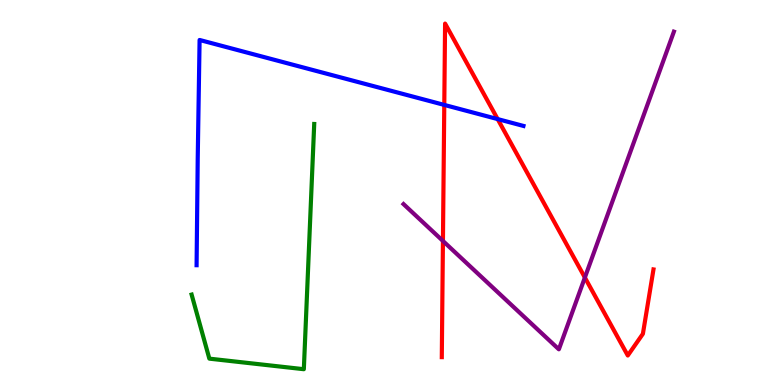[{'lines': ['blue', 'red'], 'intersections': [{'x': 5.73, 'y': 7.27}, {'x': 6.42, 'y': 6.91}]}, {'lines': ['green', 'red'], 'intersections': []}, {'lines': ['purple', 'red'], 'intersections': [{'x': 5.72, 'y': 3.74}, {'x': 7.55, 'y': 2.79}]}, {'lines': ['blue', 'green'], 'intersections': []}, {'lines': ['blue', 'purple'], 'intersections': []}, {'lines': ['green', 'purple'], 'intersections': []}]